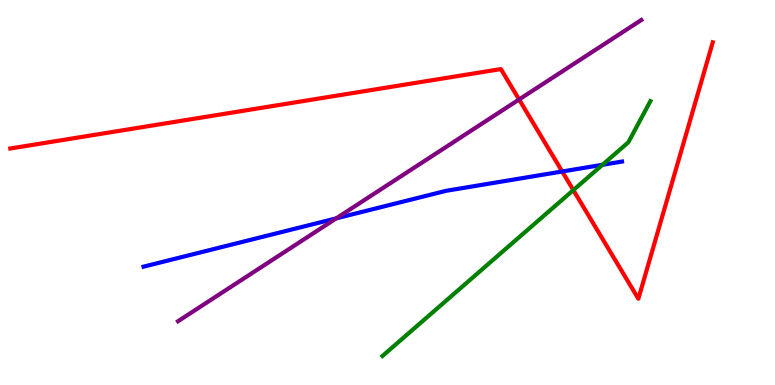[{'lines': ['blue', 'red'], 'intersections': [{'x': 7.25, 'y': 5.55}]}, {'lines': ['green', 'red'], 'intersections': [{'x': 7.4, 'y': 5.06}]}, {'lines': ['purple', 'red'], 'intersections': [{'x': 6.7, 'y': 7.42}]}, {'lines': ['blue', 'green'], 'intersections': [{'x': 7.77, 'y': 5.72}]}, {'lines': ['blue', 'purple'], 'intersections': [{'x': 4.34, 'y': 4.33}]}, {'lines': ['green', 'purple'], 'intersections': []}]